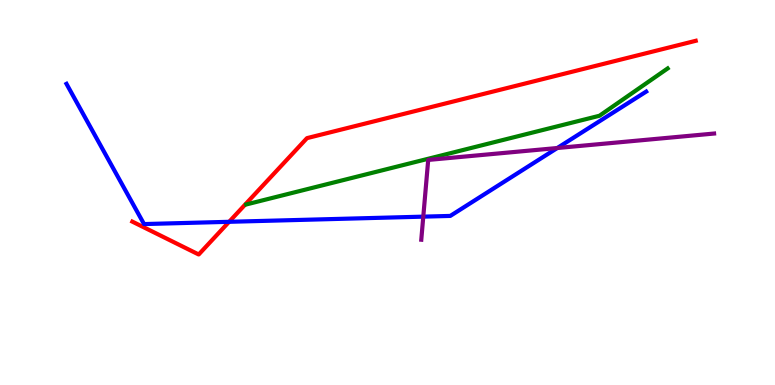[{'lines': ['blue', 'red'], 'intersections': [{'x': 2.96, 'y': 4.24}]}, {'lines': ['green', 'red'], 'intersections': []}, {'lines': ['purple', 'red'], 'intersections': []}, {'lines': ['blue', 'green'], 'intersections': []}, {'lines': ['blue', 'purple'], 'intersections': [{'x': 5.46, 'y': 4.37}, {'x': 7.19, 'y': 6.16}]}, {'lines': ['green', 'purple'], 'intersections': []}]